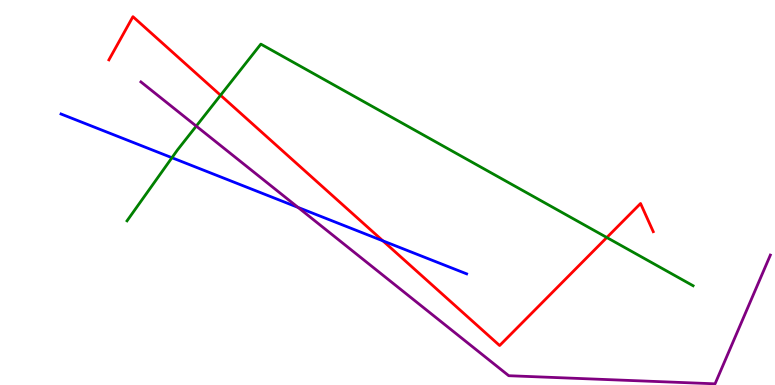[{'lines': ['blue', 'red'], 'intersections': [{'x': 4.94, 'y': 3.74}]}, {'lines': ['green', 'red'], 'intersections': [{'x': 2.85, 'y': 7.53}, {'x': 7.83, 'y': 3.83}]}, {'lines': ['purple', 'red'], 'intersections': []}, {'lines': ['blue', 'green'], 'intersections': [{'x': 2.22, 'y': 5.9}]}, {'lines': ['blue', 'purple'], 'intersections': [{'x': 3.85, 'y': 4.61}]}, {'lines': ['green', 'purple'], 'intersections': [{'x': 2.53, 'y': 6.72}]}]